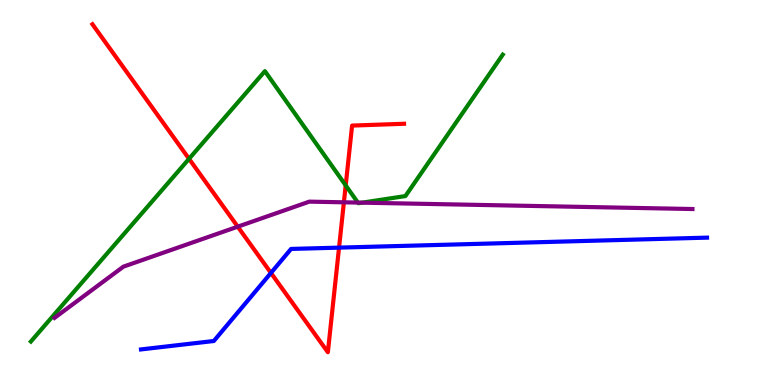[{'lines': ['blue', 'red'], 'intersections': [{'x': 3.5, 'y': 2.91}, {'x': 4.37, 'y': 3.57}]}, {'lines': ['green', 'red'], 'intersections': [{'x': 2.44, 'y': 5.87}, {'x': 4.46, 'y': 5.18}]}, {'lines': ['purple', 'red'], 'intersections': [{'x': 3.07, 'y': 4.11}, {'x': 4.44, 'y': 4.75}]}, {'lines': ['blue', 'green'], 'intersections': []}, {'lines': ['blue', 'purple'], 'intersections': []}, {'lines': ['green', 'purple'], 'intersections': [{'x': 4.62, 'y': 4.74}, {'x': 4.67, 'y': 4.74}]}]